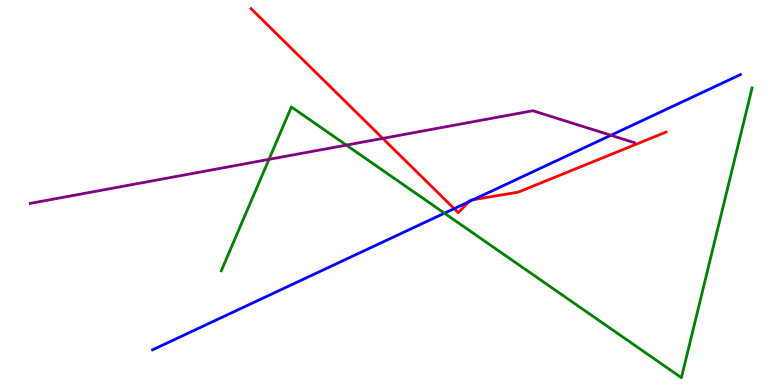[{'lines': ['blue', 'red'], 'intersections': [{'x': 5.86, 'y': 4.58}, {'x': 6.05, 'y': 4.76}, {'x': 6.11, 'y': 4.81}]}, {'lines': ['green', 'red'], 'intersections': []}, {'lines': ['purple', 'red'], 'intersections': [{'x': 4.94, 'y': 6.41}]}, {'lines': ['blue', 'green'], 'intersections': [{'x': 5.73, 'y': 4.46}]}, {'lines': ['blue', 'purple'], 'intersections': [{'x': 7.88, 'y': 6.49}]}, {'lines': ['green', 'purple'], 'intersections': [{'x': 3.47, 'y': 5.86}, {'x': 4.47, 'y': 6.23}]}]